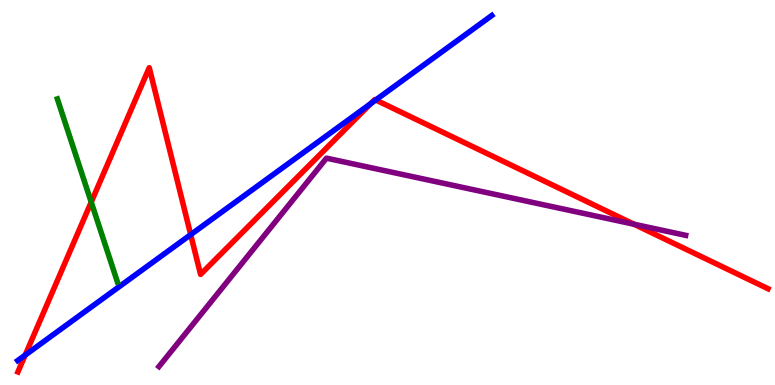[{'lines': ['blue', 'red'], 'intersections': [{'x': 0.325, 'y': 0.776}, {'x': 2.46, 'y': 3.91}, {'x': 4.79, 'y': 7.31}, {'x': 4.85, 'y': 7.4}]}, {'lines': ['green', 'red'], 'intersections': [{'x': 1.18, 'y': 4.75}]}, {'lines': ['purple', 'red'], 'intersections': [{'x': 8.18, 'y': 4.18}]}, {'lines': ['blue', 'green'], 'intersections': []}, {'lines': ['blue', 'purple'], 'intersections': []}, {'lines': ['green', 'purple'], 'intersections': []}]